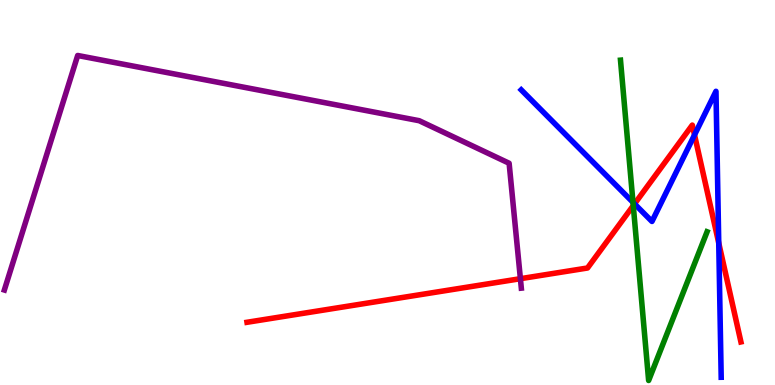[{'lines': ['blue', 'red'], 'intersections': [{'x': 8.19, 'y': 4.7}, {'x': 8.96, 'y': 6.5}, {'x': 9.27, 'y': 3.69}]}, {'lines': ['green', 'red'], 'intersections': [{'x': 8.17, 'y': 4.66}]}, {'lines': ['purple', 'red'], 'intersections': [{'x': 6.71, 'y': 2.76}]}, {'lines': ['blue', 'green'], 'intersections': [{'x': 8.17, 'y': 4.74}]}, {'lines': ['blue', 'purple'], 'intersections': []}, {'lines': ['green', 'purple'], 'intersections': []}]